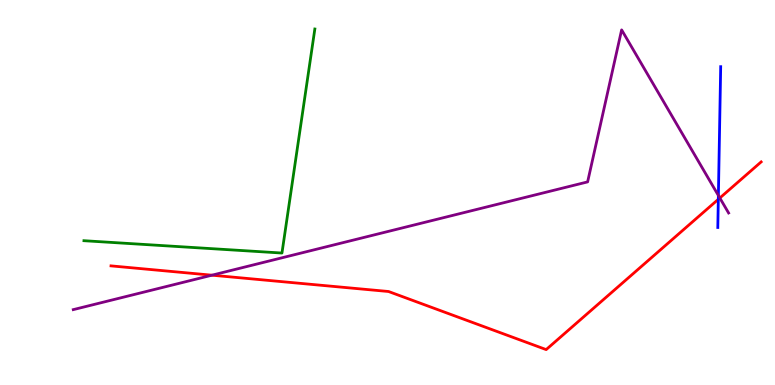[{'lines': ['blue', 'red'], 'intersections': [{'x': 9.27, 'y': 4.82}]}, {'lines': ['green', 'red'], 'intersections': []}, {'lines': ['purple', 'red'], 'intersections': [{'x': 2.73, 'y': 2.85}, {'x': 9.29, 'y': 4.86}]}, {'lines': ['blue', 'green'], 'intersections': []}, {'lines': ['blue', 'purple'], 'intersections': [{'x': 9.27, 'y': 4.92}]}, {'lines': ['green', 'purple'], 'intersections': []}]